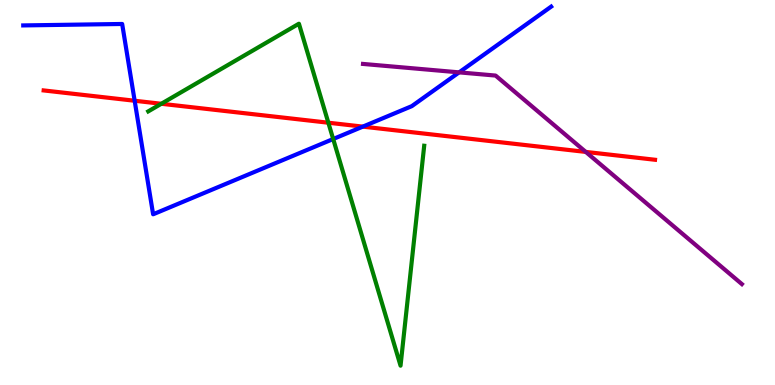[{'lines': ['blue', 'red'], 'intersections': [{'x': 1.74, 'y': 7.38}, {'x': 4.68, 'y': 6.71}]}, {'lines': ['green', 'red'], 'intersections': [{'x': 2.08, 'y': 7.3}, {'x': 4.24, 'y': 6.81}]}, {'lines': ['purple', 'red'], 'intersections': [{'x': 7.56, 'y': 6.05}]}, {'lines': ['blue', 'green'], 'intersections': [{'x': 4.3, 'y': 6.39}]}, {'lines': ['blue', 'purple'], 'intersections': [{'x': 5.92, 'y': 8.12}]}, {'lines': ['green', 'purple'], 'intersections': []}]